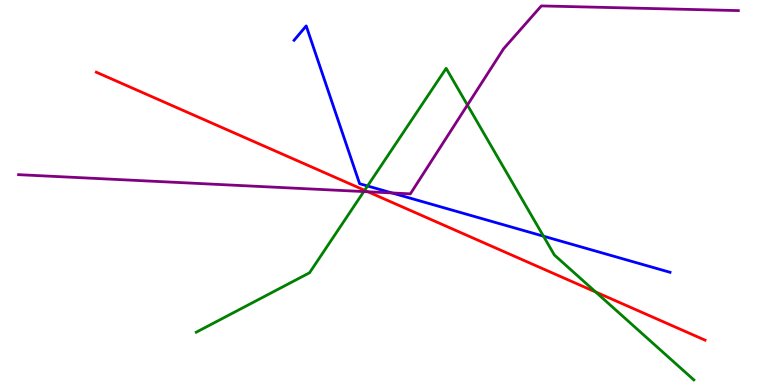[{'lines': ['blue', 'red'], 'intersections': []}, {'lines': ['green', 'red'], 'intersections': [{'x': 4.71, 'y': 5.06}, {'x': 7.69, 'y': 2.42}]}, {'lines': ['purple', 'red'], 'intersections': [{'x': 4.75, 'y': 5.02}]}, {'lines': ['blue', 'green'], 'intersections': [{'x': 4.74, 'y': 5.17}, {'x': 7.01, 'y': 3.87}]}, {'lines': ['blue', 'purple'], 'intersections': [{'x': 5.06, 'y': 4.99}]}, {'lines': ['green', 'purple'], 'intersections': [{'x': 4.69, 'y': 5.02}, {'x': 6.03, 'y': 7.27}]}]